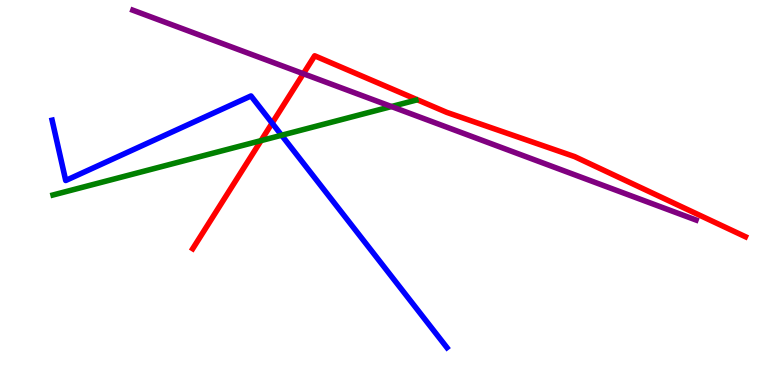[{'lines': ['blue', 'red'], 'intersections': [{'x': 3.51, 'y': 6.8}]}, {'lines': ['green', 'red'], 'intersections': [{'x': 3.37, 'y': 6.35}]}, {'lines': ['purple', 'red'], 'intersections': [{'x': 3.91, 'y': 8.09}]}, {'lines': ['blue', 'green'], 'intersections': [{'x': 3.63, 'y': 6.49}]}, {'lines': ['blue', 'purple'], 'intersections': []}, {'lines': ['green', 'purple'], 'intersections': [{'x': 5.05, 'y': 7.23}]}]